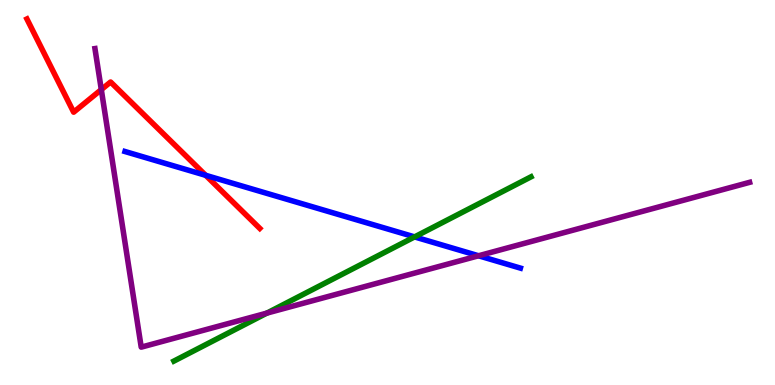[{'lines': ['blue', 'red'], 'intersections': [{'x': 2.65, 'y': 5.45}]}, {'lines': ['green', 'red'], 'intersections': []}, {'lines': ['purple', 'red'], 'intersections': [{'x': 1.31, 'y': 7.67}]}, {'lines': ['blue', 'green'], 'intersections': [{'x': 5.35, 'y': 3.85}]}, {'lines': ['blue', 'purple'], 'intersections': [{'x': 6.17, 'y': 3.36}]}, {'lines': ['green', 'purple'], 'intersections': [{'x': 3.44, 'y': 1.87}]}]